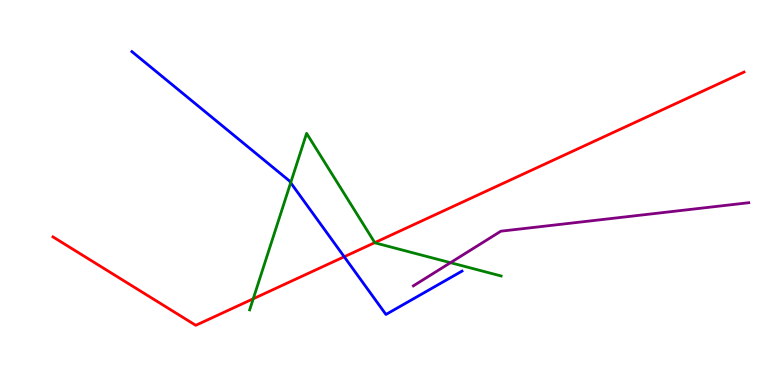[{'lines': ['blue', 'red'], 'intersections': [{'x': 4.44, 'y': 3.33}]}, {'lines': ['green', 'red'], 'intersections': [{'x': 3.27, 'y': 2.24}, {'x': 4.84, 'y': 3.7}]}, {'lines': ['purple', 'red'], 'intersections': []}, {'lines': ['blue', 'green'], 'intersections': [{'x': 3.75, 'y': 5.25}]}, {'lines': ['blue', 'purple'], 'intersections': []}, {'lines': ['green', 'purple'], 'intersections': [{'x': 5.81, 'y': 3.18}]}]